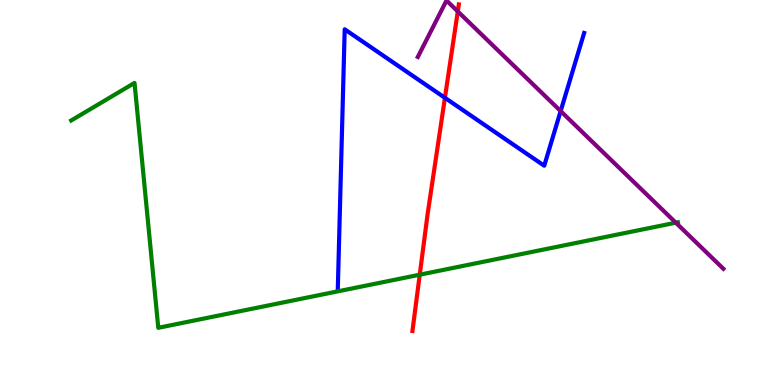[{'lines': ['blue', 'red'], 'intersections': [{'x': 5.74, 'y': 7.46}]}, {'lines': ['green', 'red'], 'intersections': [{'x': 5.42, 'y': 2.86}]}, {'lines': ['purple', 'red'], 'intersections': [{'x': 5.91, 'y': 9.7}]}, {'lines': ['blue', 'green'], 'intersections': []}, {'lines': ['blue', 'purple'], 'intersections': [{'x': 7.23, 'y': 7.11}]}, {'lines': ['green', 'purple'], 'intersections': [{'x': 8.72, 'y': 4.22}]}]